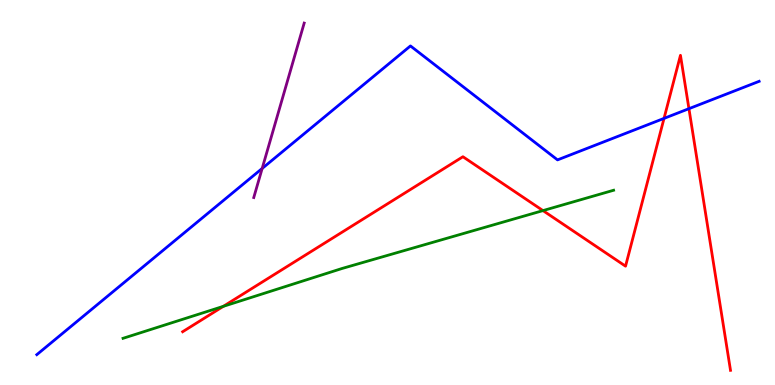[{'lines': ['blue', 'red'], 'intersections': [{'x': 8.57, 'y': 6.92}, {'x': 8.89, 'y': 7.18}]}, {'lines': ['green', 'red'], 'intersections': [{'x': 2.88, 'y': 2.04}, {'x': 7.01, 'y': 4.53}]}, {'lines': ['purple', 'red'], 'intersections': []}, {'lines': ['blue', 'green'], 'intersections': []}, {'lines': ['blue', 'purple'], 'intersections': [{'x': 3.38, 'y': 5.62}]}, {'lines': ['green', 'purple'], 'intersections': []}]